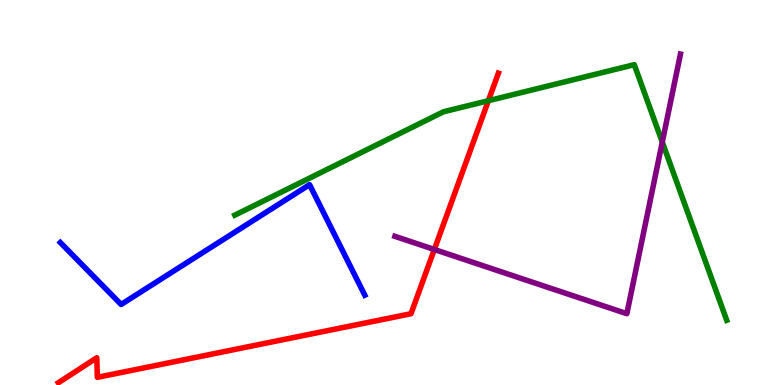[{'lines': ['blue', 'red'], 'intersections': []}, {'lines': ['green', 'red'], 'intersections': [{'x': 6.3, 'y': 7.38}]}, {'lines': ['purple', 'red'], 'intersections': [{'x': 5.6, 'y': 3.52}]}, {'lines': ['blue', 'green'], 'intersections': []}, {'lines': ['blue', 'purple'], 'intersections': []}, {'lines': ['green', 'purple'], 'intersections': [{'x': 8.55, 'y': 6.31}]}]